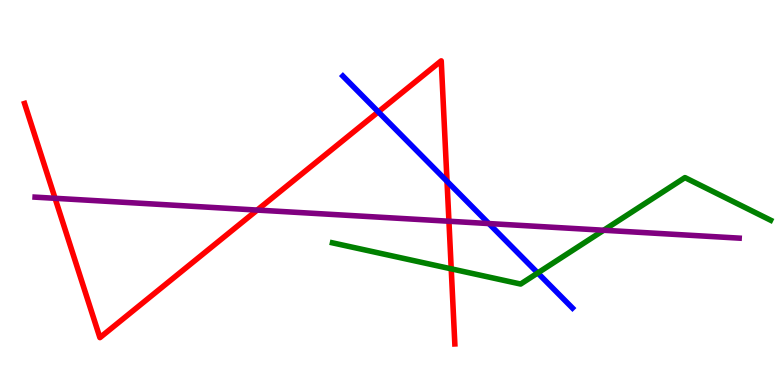[{'lines': ['blue', 'red'], 'intersections': [{'x': 4.88, 'y': 7.09}, {'x': 5.77, 'y': 5.29}]}, {'lines': ['green', 'red'], 'intersections': [{'x': 5.82, 'y': 3.02}]}, {'lines': ['purple', 'red'], 'intersections': [{'x': 0.711, 'y': 4.85}, {'x': 3.32, 'y': 4.54}, {'x': 5.79, 'y': 4.25}]}, {'lines': ['blue', 'green'], 'intersections': [{'x': 6.94, 'y': 2.91}]}, {'lines': ['blue', 'purple'], 'intersections': [{'x': 6.31, 'y': 4.19}]}, {'lines': ['green', 'purple'], 'intersections': [{'x': 7.79, 'y': 4.02}]}]